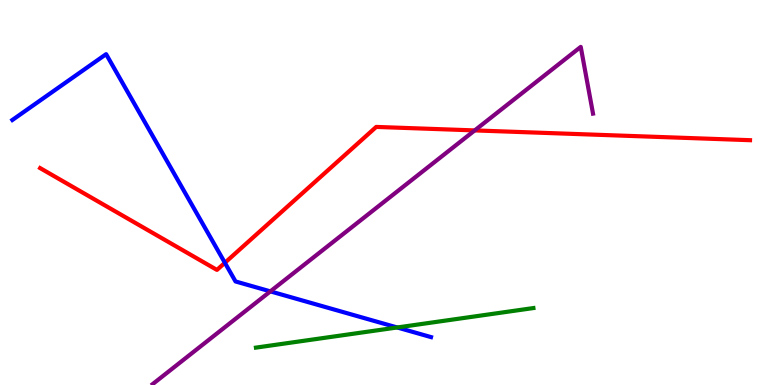[{'lines': ['blue', 'red'], 'intersections': [{'x': 2.9, 'y': 3.17}]}, {'lines': ['green', 'red'], 'intersections': []}, {'lines': ['purple', 'red'], 'intersections': [{'x': 6.13, 'y': 6.61}]}, {'lines': ['blue', 'green'], 'intersections': [{'x': 5.13, 'y': 1.49}]}, {'lines': ['blue', 'purple'], 'intersections': [{'x': 3.49, 'y': 2.43}]}, {'lines': ['green', 'purple'], 'intersections': []}]